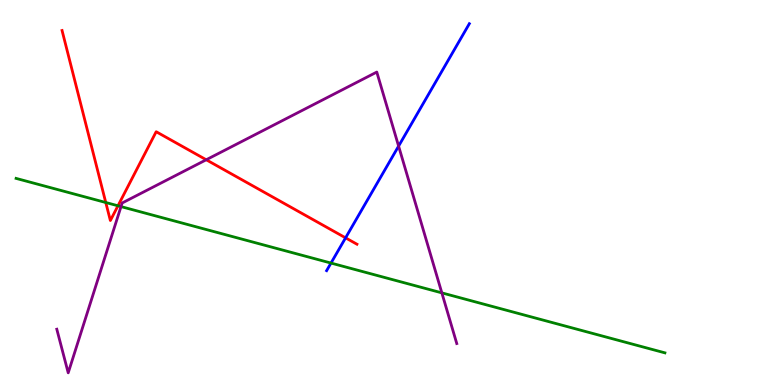[{'lines': ['blue', 'red'], 'intersections': [{'x': 4.46, 'y': 3.82}]}, {'lines': ['green', 'red'], 'intersections': [{'x': 1.36, 'y': 4.74}, {'x': 1.52, 'y': 4.65}]}, {'lines': ['purple', 'red'], 'intersections': [{'x': 2.66, 'y': 5.85}]}, {'lines': ['blue', 'green'], 'intersections': [{'x': 4.27, 'y': 3.17}]}, {'lines': ['blue', 'purple'], 'intersections': [{'x': 5.14, 'y': 6.21}]}, {'lines': ['green', 'purple'], 'intersections': [{'x': 1.56, 'y': 4.63}, {'x': 5.7, 'y': 2.39}]}]